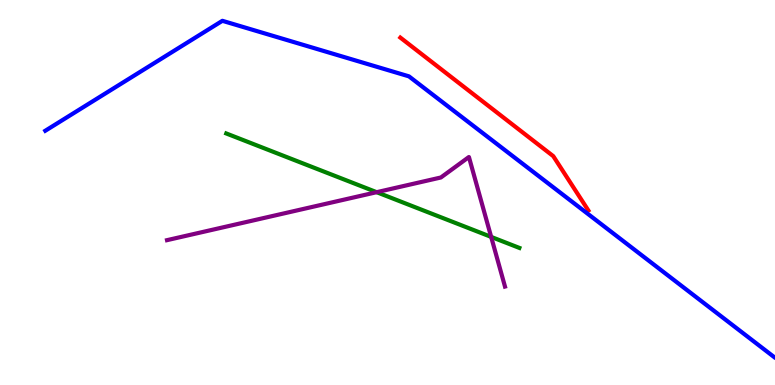[{'lines': ['blue', 'red'], 'intersections': []}, {'lines': ['green', 'red'], 'intersections': []}, {'lines': ['purple', 'red'], 'intersections': []}, {'lines': ['blue', 'green'], 'intersections': []}, {'lines': ['blue', 'purple'], 'intersections': []}, {'lines': ['green', 'purple'], 'intersections': [{'x': 4.86, 'y': 5.01}, {'x': 6.34, 'y': 3.85}]}]